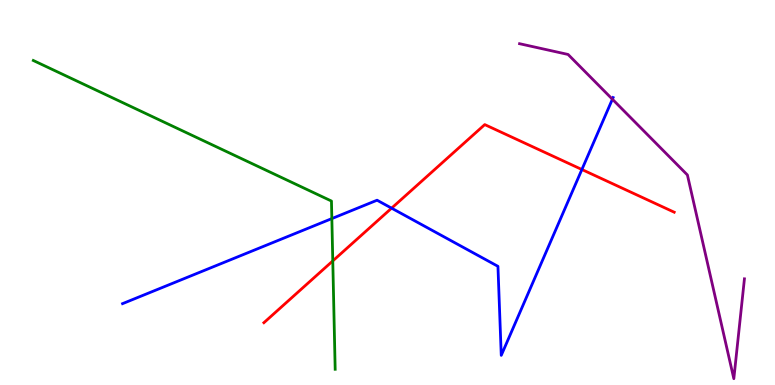[{'lines': ['blue', 'red'], 'intersections': [{'x': 5.05, 'y': 4.59}, {'x': 7.51, 'y': 5.6}]}, {'lines': ['green', 'red'], 'intersections': [{'x': 4.29, 'y': 3.22}]}, {'lines': ['purple', 'red'], 'intersections': []}, {'lines': ['blue', 'green'], 'intersections': [{'x': 4.28, 'y': 4.32}]}, {'lines': ['blue', 'purple'], 'intersections': [{'x': 7.9, 'y': 7.42}]}, {'lines': ['green', 'purple'], 'intersections': []}]